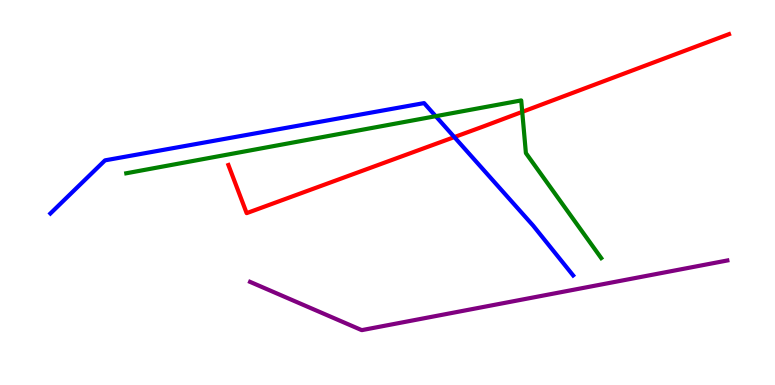[{'lines': ['blue', 'red'], 'intersections': [{'x': 5.86, 'y': 6.44}]}, {'lines': ['green', 'red'], 'intersections': [{'x': 6.74, 'y': 7.09}]}, {'lines': ['purple', 'red'], 'intersections': []}, {'lines': ['blue', 'green'], 'intersections': [{'x': 5.62, 'y': 6.98}]}, {'lines': ['blue', 'purple'], 'intersections': []}, {'lines': ['green', 'purple'], 'intersections': []}]